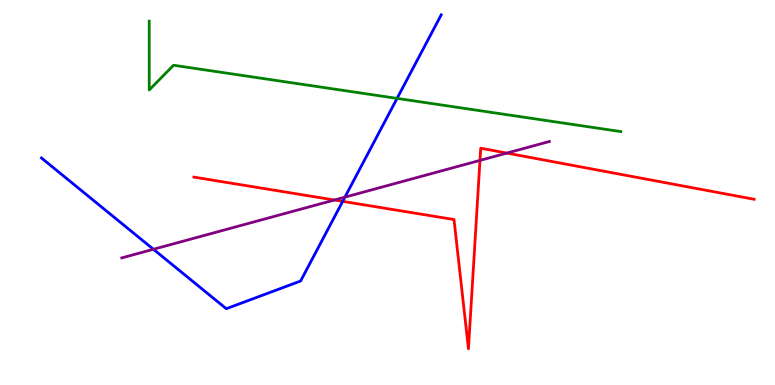[{'lines': ['blue', 'red'], 'intersections': [{'x': 4.42, 'y': 4.77}]}, {'lines': ['green', 'red'], 'intersections': []}, {'lines': ['purple', 'red'], 'intersections': [{'x': 4.31, 'y': 4.8}, {'x': 6.19, 'y': 5.83}, {'x': 6.54, 'y': 6.02}]}, {'lines': ['blue', 'green'], 'intersections': [{'x': 5.12, 'y': 7.44}]}, {'lines': ['blue', 'purple'], 'intersections': [{'x': 1.98, 'y': 3.53}, {'x': 4.45, 'y': 4.88}]}, {'lines': ['green', 'purple'], 'intersections': []}]